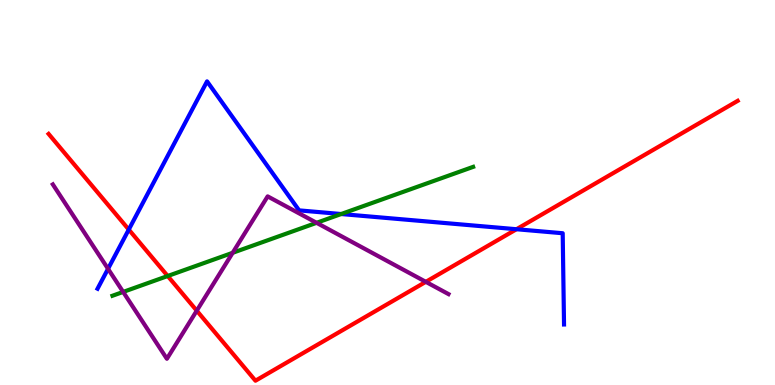[{'lines': ['blue', 'red'], 'intersections': [{'x': 1.66, 'y': 4.04}, {'x': 6.66, 'y': 4.05}]}, {'lines': ['green', 'red'], 'intersections': [{'x': 2.16, 'y': 2.83}]}, {'lines': ['purple', 'red'], 'intersections': [{'x': 2.54, 'y': 1.93}, {'x': 5.49, 'y': 2.68}]}, {'lines': ['blue', 'green'], 'intersections': [{'x': 4.4, 'y': 4.44}]}, {'lines': ['blue', 'purple'], 'intersections': [{'x': 1.39, 'y': 3.02}]}, {'lines': ['green', 'purple'], 'intersections': [{'x': 1.59, 'y': 2.42}, {'x': 3.0, 'y': 3.43}, {'x': 4.08, 'y': 4.21}]}]